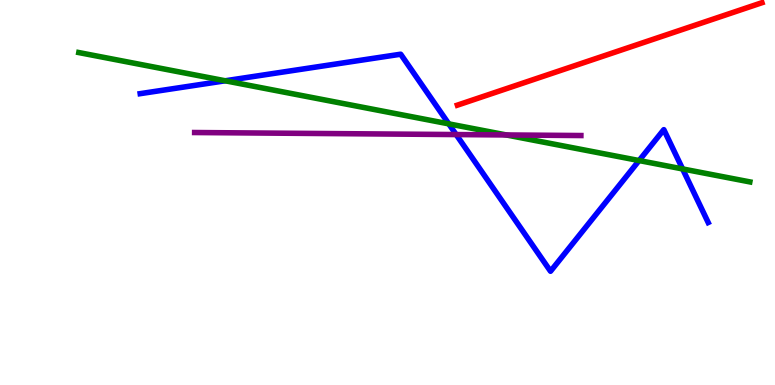[{'lines': ['blue', 'red'], 'intersections': []}, {'lines': ['green', 'red'], 'intersections': []}, {'lines': ['purple', 'red'], 'intersections': []}, {'lines': ['blue', 'green'], 'intersections': [{'x': 2.91, 'y': 7.9}, {'x': 5.79, 'y': 6.78}, {'x': 8.25, 'y': 5.83}, {'x': 8.81, 'y': 5.61}]}, {'lines': ['blue', 'purple'], 'intersections': [{'x': 5.89, 'y': 6.5}]}, {'lines': ['green', 'purple'], 'intersections': [{'x': 6.53, 'y': 6.49}]}]